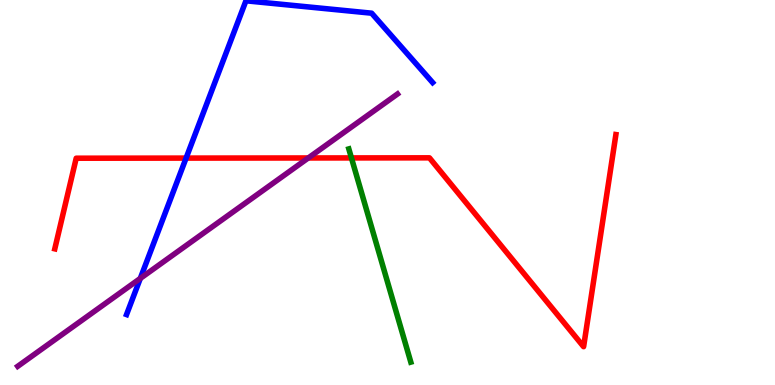[{'lines': ['blue', 'red'], 'intersections': [{'x': 2.4, 'y': 5.89}]}, {'lines': ['green', 'red'], 'intersections': [{'x': 4.53, 'y': 5.9}]}, {'lines': ['purple', 'red'], 'intersections': [{'x': 3.98, 'y': 5.9}]}, {'lines': ['blue', 'green'], 'intersections': []}, {'lines': ['blue', 'purple'], 'intersections': [{'x': 1.81, 'y': 2.77}]}, {'lines': ['green', 'purple'], 'intersections': []}]